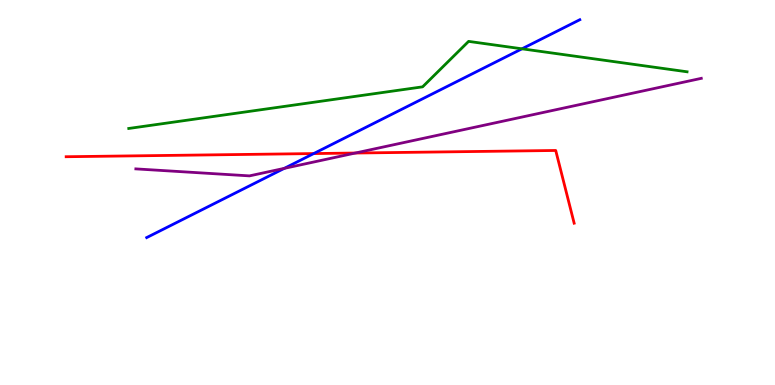[{'lines': ['blue', 'red'], 'intersections': [{'x': 4.05, 'y': 6.01}]}, {'lines': ['green', 'red'], 'intersections': []}, {'lines': ['purple', 'red'], 'intersections': [{'x': 4.58, 'y': 6.03}]}, {'lines': ['blue', 'green'], 'intersections': [{'x': 6.74, 'y': 8.73}]}, {'lines': ['blue', 'purple'], 'intersections': [{'x': 3.67, 'y': 5.63}]}, {'lines': ['green', 'purple'], 'intersections': []}]